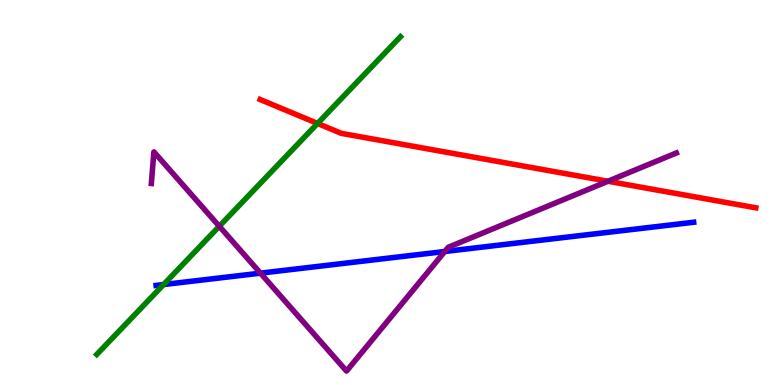[{'lines': ['blue', 'red'], 'intersections': []}, {'lines': ['green', 'red'], 'intersections': [{'x': 4.1, 'y': 6.79}]}, {'lines': ['purple', 'red'], 'intersections': [{'x': 7.84, 'y': 5.29}]}, {'lines': ['blue', 'green'], 'intersections': [{'x': 2.11, 'y': 2.61}]}, {'lines': ['blue', 'purple'], 'intersections': [{'x': 3.36, 'y': 2.9}, {'x': 5.74, 'y': 3.47}]}, {'lines': ['green', 'purple'], 'intersections': [{'x': 2.83, 'y': 4.12}]}]